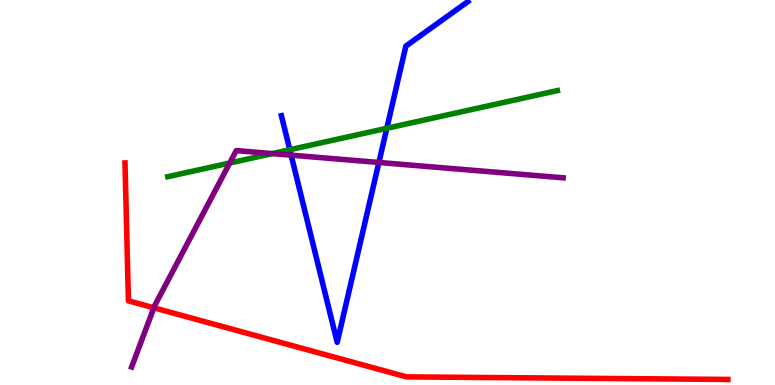[{'lines': ['blue', 'red'], 'intersections': []}, {'lines': ['green', 'red'], 'intersections': []}, {'lines': ['purple', 'red'], 'intersections': [{'x': 1.99, 'y': 2.01}]}, {'lines': ['blue', 'green'], 'intersections': [{'x': 3.74, 'y': 6.11}, {'x': 4.99, 'y': 6.67}]}, {'lines': ['blue', 'purple'], 'intersections': [{'x': 3.76, 'y': 5.97}, {'x': 4.89, 'y': 5.78}]}, {'lines': ['green', 'purple'], 'intersections': [{'x': 2.96, 'y': 5.77}, {'x': 3.51, 'y': 6.01}]}]